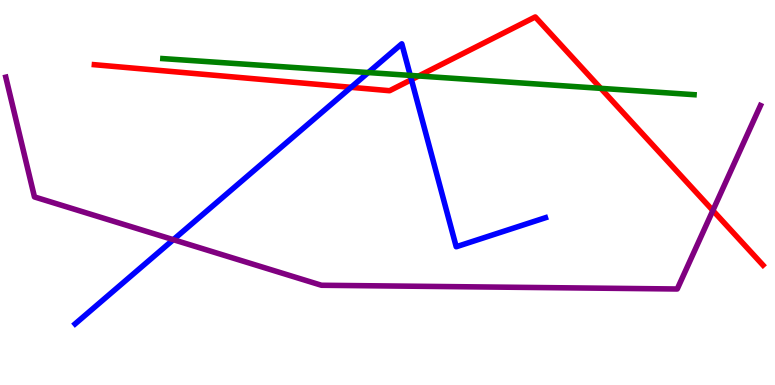[{'lines': ['blue', 'red'], 'intersections': [{'x': 4.53, 'y': 7.73}, {'x': 5.31, 'y': 7.93}]}, {'lines': ['green', 'red'], 'intersections': [{'x': 5.4, 'y': 8.03}, {'x': 7.75, 'y': 7.71}]}, {'lines': ['purple', 'red'], 'intersections': [{'x': 9.2, 'y': 4.53}]}, {'lines': ['blue', 'green'], 'intersections': [{'x': 4.75, 'y': 8.12}, {'x': 5.29, 'y': 8.04}]}, {'lines': ['blue', 'purple'], 'intersections': [{'x': 2.24, 'y': 3.77}]}, {'lines': ['green', 'purple'], 'intersections': []}]